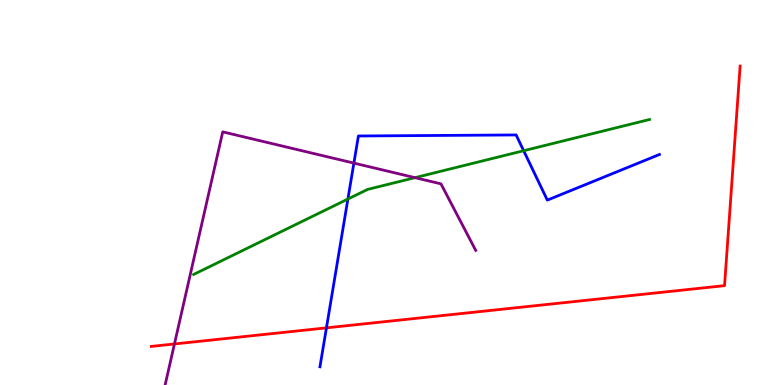[{'lines': ['blue', 'red'], 'intersections': [{'x': 4.21, 'y': 1.48}]}, {'lines': ['green', 'red'], 'intersections': []}, {'lines': ['purple', 'red'], 'intersections': [{'x': 2.25, 'y': 1.07}]}, {'lines': ['blue', 'green'], 'intersections': [{'x': 4.49, 'y': 4.83}, {'x': 6.76, 'y': 6.09}]}, {'lines': ['blue', 'purple'], 'intersections': [{'x': 4.57, 'y': 5.76}]}, {'lines': ['green', 'purple'], 'intersections': [{'x': 5.36, 'y': 5.39}]}]